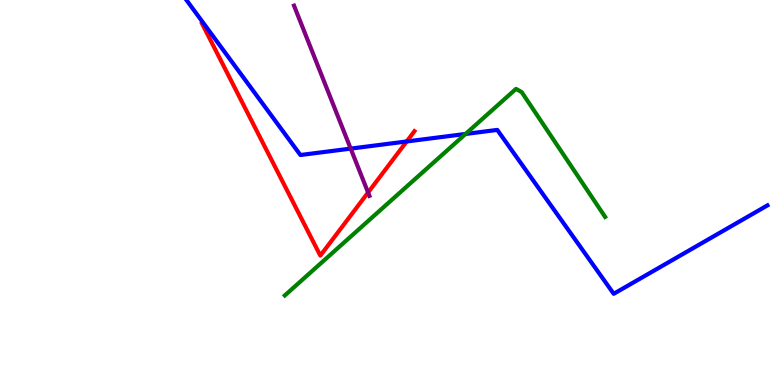[{'lines': ['blue', 'red'], 'intersections': [{'x': 5.25, 'y': 6.33}]}, {'lines': ['green', 'red'], 'intersections': []}, {'lines': ['purple', 'red'], 'intersections': [{'x': 4.75, 'y': 5.0}]}, {'lines': ['blue', 'green'], 'intersections': [{'x': 6.01, 'y': 6.52}]}, {'lines': ['blue', 'purple'], 'intersections': [{'x': 4.52, 'y': 6.14}]}, {'lines': ['green', 'purple'], 'intersections': []}]